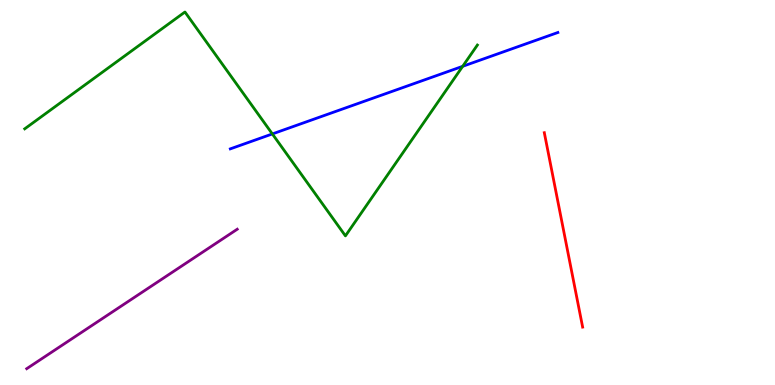[{'lines': ['blue', 'red'], 'intersections': []}, {'lines': ['green', 'red'], 'intersections': []}, {'lines': ['purple', 'red'], 'intersections': []}, {'lines': ['blue', 'green'], 'intersections': [{'x': 3.51, 'y': 6.52}, {'x': 5.97, 'y': 8.28}]}, {'lines': ['blue', 'purple'], 'intersections': []}, {'lines': ['green', 'purple'], 'intersections': []}]